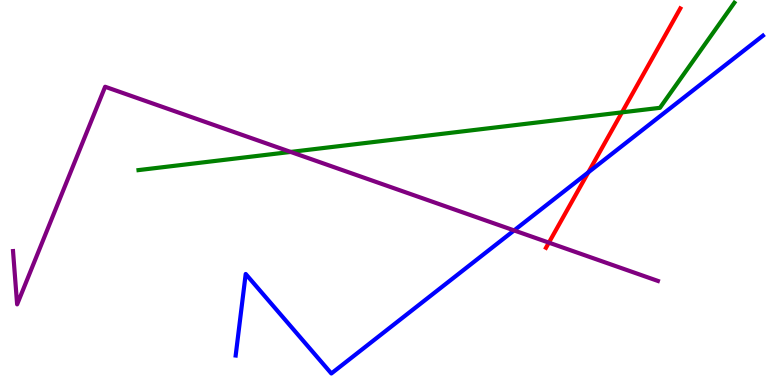[{'lines': ['blue', 'red'], 'intersections': [{'x': 7.59, 'y': 5.52}]}, {'lines': ['green', 'red'], 'intersections': [{'x': 8.03, 'y': 7.08}]}, {'lines': ['purple', 'red'], 'intersections': [{'x': 7.08, 'y': 3.7}]}, {'lines': ['blue', 'green'], 'intersections': []}, {'lines': ['blue', 'purple'], 'intersections': [{'x': 6.63, 'y': 4.02}]}, {'lines': ['green', 'purple'], 'intersections': [{'x': 3.75, 'y': 6.05}]}]